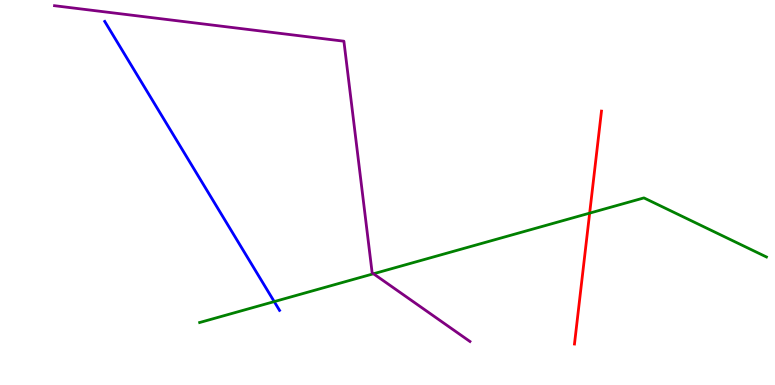[{'lines': ['blue', 'red'], 'intersections': []}, {'lines': ['green', 'red'], 'intersections': [{'x': 7.61, 'y': 4.46}]}, {'lines': ['purple', 'red'], 'intersections': []}, {'lines': ['blue', 'green'], 'intersections': [{'x': 3.54, 'y': 2.17}]}, {'lines': ['blue', 'purple'], 'intersections': []}, {'lines': ['green', 'purple'], 'intersections': [{'x': 4.82, 'y': 2.89}]}]